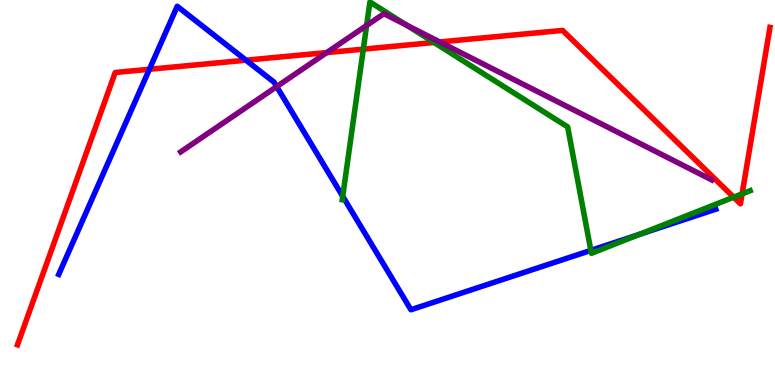[{'lines': ['blue', 'red'], 'intersections': [{'x': 1.93, 'y': 8.2}, {'x': 3.17, 'y': 8.44}]}, {'lines': ['green', 'red'], 'intersections': [{'x': 4.69, 'y': 8.72}, {'x': 5.6, 'y': 8.9}, {'x': 9.47, 'y': 4.88}, {'x': 9.58, 'y': 4.96}]}, {'lines': ['purple', 'red'], 'intersections': [{'x': 4.22, 'y': 8.63}, {'x': 5.67, 'y': 8.91}]}, {'lines': ['blue', 'green'], 'intersections': [{'x': 4.42, 'y': 4.9}, {'x': 7.62, 'y': 3.5}, {'x': 8.25, 'y': 3.91}]}, {'lines': ['blue', 'purple'], 'intersections': [{'x': 3.57, 'y': 7.75}]}, {'lines': ['green', 'purple'], 'intersections': [{'x': 4.73, 'y': 9.34}, {'x': 5.25, 'y': 9.34}]}]